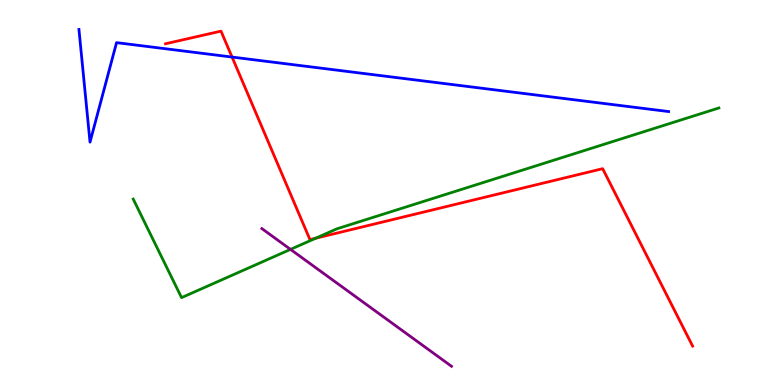[{'lines': ['blue', 'red'], 'intersections': [{'x': 2.99, 'y': 8.52}]}, {'lines': ['green', 'red'], 'intersections': [{'x': 4.07, 'y': 3.81}]}, {'lines': ['purple', 'red'], 'intersections': []}, {'lines': ['blue', 'green'], 'intersections': []}, {'lines': ['blue', 'purple'], 'intersections': []}, {'lines': ['green', 'purple'], 'intersections': [{'x': 3.75, 'y': 3.52}]}]